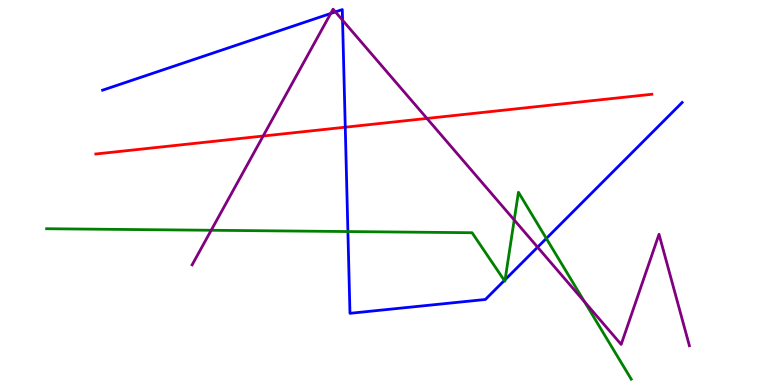[{'lines': ['blue', 'red'], 'intersections': [{'x': 4.45, 'y': 6.7}]}, {'lines': ['green', 'red'], 'intersections': []}, {'lines': ['purple', 'red'], 'intersections': [{'x': 3.4, 'y': 6.47}, {'x': 5.51, 'y': 6.92}]}, {'lines': ['blue', 'green'], 'intersections': [{'x': 4.49, 'y': 3.99}, {'x': 6.51, 'y': 2.72}, {'x': 6.52, 'y': 2.73}, {'x': 7.05, 'y': 3.81}]}, {'lines': ['blue', 'purple'], 'intersections': [{'x': 4.27, 'y': 9.65}, {'x': 4.33, 'y': 9.69}, {'x': 4.42, 'y': 9.47}, {'x': 6.94, 'y': 3.58}]}, {'lines': ['green', 'purple'], 'intersections': [{'x': 2.72, 'y': 4.02}, {'x': 6.63, 'y': 4.29}, {'x': 7.54, 'y': 2.16}]}]